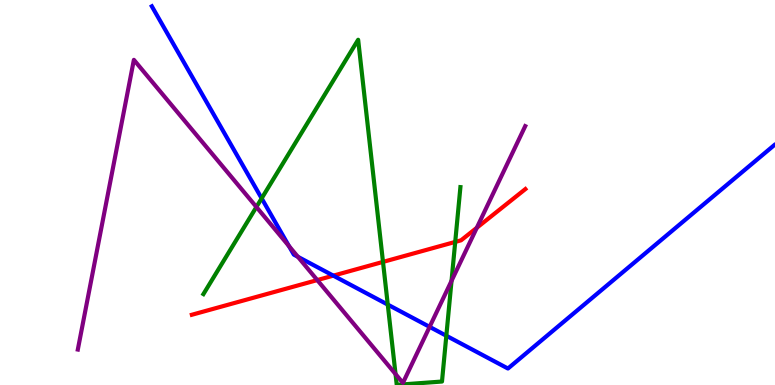[{'lines': ['blue', 'red'], 'intersections': [{'x': 4.3, 'y': 2.84}]}, {'lines': ['green', 'red'], 'intersections': [{'x': 4.94, 'y': 3.2}, {'x': 5.87, 'y': 3.72}]}, {'lines': ['purple', 'red'], 'intersections': [{'x': 4.09, 'y': 2.73}, {'x': 6.15, 'y': 4.08}]}, {'lines': ['blue', 'green'], 'intersections': [{'x': 3.38, 'y': 4.85}, {'x': 5.0, 'y': 2.09}, {'x': 5.76, 'y': 1.28}]}, {'lines': ['blue', 'purple'], 'intersections': [{'x': 3.73, 'y': 3.61}, {'x': 3.84, 'y': 3.33}, {'x': 5.54, 'y': 1.51}]}, {'lines': ['green', 'purple'], 'intersections': [{'x': 3.31, 'y': 4.62}, {'x': 5.1, 'y': 0.284}, {'x': 5.83, 'y': 2.71}]}]